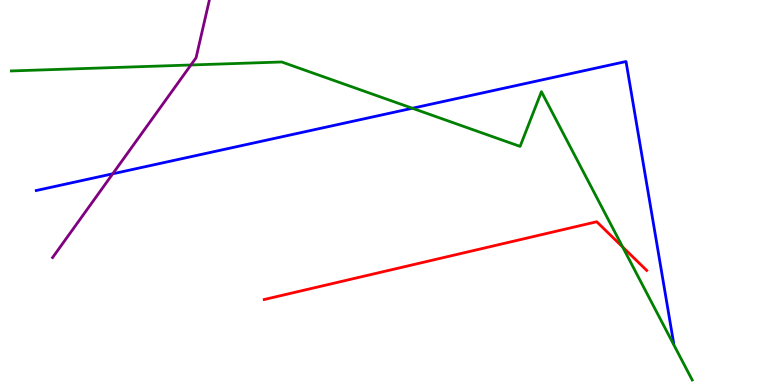[{'lines': ['blue', 'red'], 'intersections': []}, {'lines': ['green', 'red'], 'intersections': [{'x': 8.03, 'y': 3.58}]}, {'lines': ['purple', 'red'], 'intersections': []}, {'lines': ['blue', 'green'], 'intersections': [{'x': 5.32, 'y': 7.19}]}, {'lines': ['blue', 'purple'], 'intersections': [{'x': 1.45, 'y': 5.49}]}, {'lines': ['green', 'purple'], 'intersections': [{'x': 2.46, 'y': 8.31}]}]